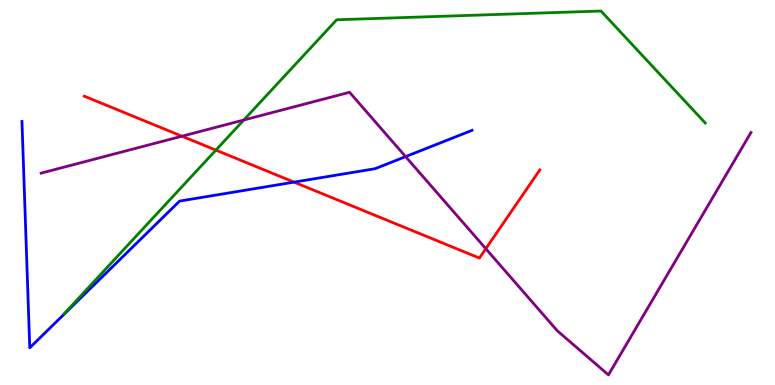[{'lines': ['blue', 'red'], 'intersections': [{'x': 3.79, 'y': 5.27}]}, {'lines': ['green', 'red'], 'intersections': [{'x': 2.79, 'y': 6.1}]}, {'lines': ['purple', 'red'], 'intersections': [{'x': 2.35, 'y': 6.46}, {'x': 6.27, 'y': 3.54}]}, {'lines': ['blue', 'green'], 'intersections': []}, {'lines': ['blue', 'purple'], 'intersections': [{'x': 5.23, 'y': 5.93}]}, {'lines': ['green', 'purple'], 'intersections': [{'x': 3.15, 'y': 6.88}]}]